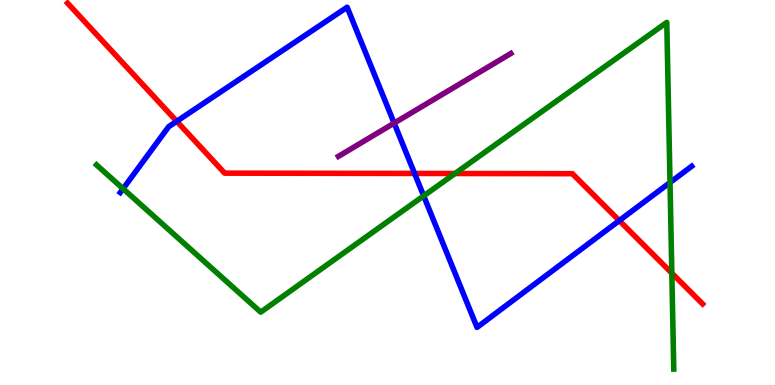[{'lines': ['blue', 'red'], 'intersections': [{'x': 2.28, 'y': 6.85}, {'x': 5.35, 'y': 5.49}, {'x': 7.99, 'y': 4.27}]}, {'lines': ['green', 'red'], 'intersections': [{'x': 5.87, 'y': 5.49}, {'x': 8.67, 'y': 2.91}]}, {'lines': ['purple', 'red'], 'intersections': []}, {'lines': ['blue', 'green'], 'intersections': [{'x': 1.59, 'y': 5.1}, {'x': 5.47, 'y': 4.91}, {'x': 8.65, 'y': 5.26}]}, {'lines': ['blue', 'purple'], 'intersections': [{'x': 5.09, 'y': 6.8}]}, {'lines': ['green', 'purple'], 'intersections': []}]